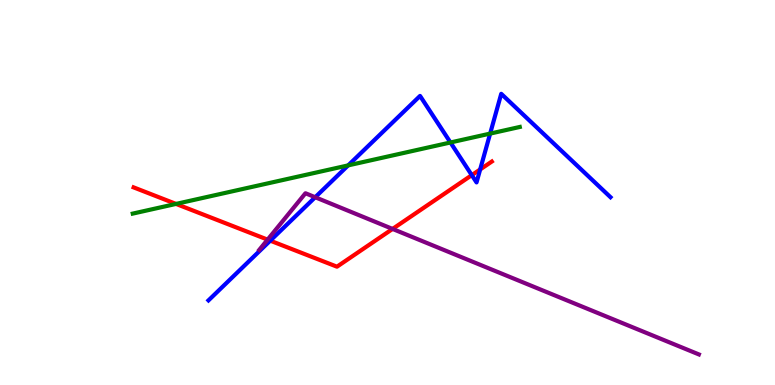[{'lines': ['blue', 'red'], 'intersections': [{'x': 3.49, 'y': 3.75}, {'x': 6.09, 'y': 5.45}, {'x': 6.2, 'y': 5.6}]}, {'lines': ['green', 'red'], 'intersections': [{'x': 2.27, 'y': 4.7}]}, {'lines': ['purple', 'red'], 'intersections': [{'x': 3.45, 'y': 3.78}, {'x': 5.07, 'y': 4.05}]}, {'lines': ['blue', 'green'], 'intersections': [{'x': 4.49, 'y': 5.7}, {'x': 5.81, 'y': 6.3}, {'x': 6.32, 'y': 6.53}]}, {'lines': ['blue', 'purple'], 'intersections': [{'x': 4.07, 'y': 4.88}]}, {'lines': ['green', 'purple'], 'intersections': []}]